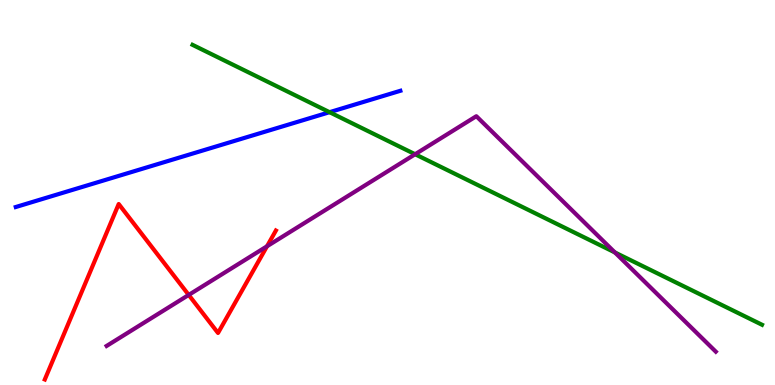[{'lines': ['blue', 'red'], 'intersections': []}, {'lines': ['green', 'red'], 'intersections': []}, {'lines': ['purple', 'red'], 'intersections': [{'x': 2.43, 'y': 2.34}, {'x': 3.45, 'y': 3.6}]}, {'lines': ['blue', 'green'], 'intersections': [{'x': 4.25, 'y': 7.09}]}, {'lines': ['blue', 'purple'], 'intersections': []}, {'lines': ['green', 'purple'], 'intersections': [{'x': 5.36, 'y': 5.99}, {'x': 7.93, 'y': 3.44}]}]